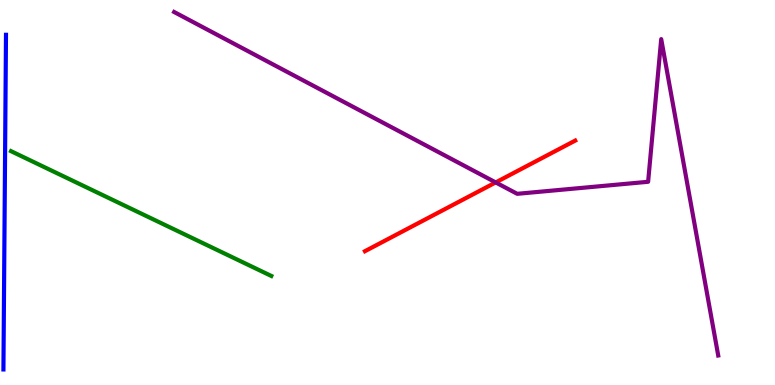[{'lines': ['blue', 'red'], 'intersections': []}, {'lines': ['green', 'red'], 'intersections': []}, {'lines': ['purple', 'red'], 'intersections': [{'x': 6.4, 'y': 5.26}]}, {'lines': ['blue', 'green'], 'intersections': []}, {'lines': ['blue', 'purple'], 'intersections': []}, {'lines': ['green', 'purple'], 'intersections': []}]